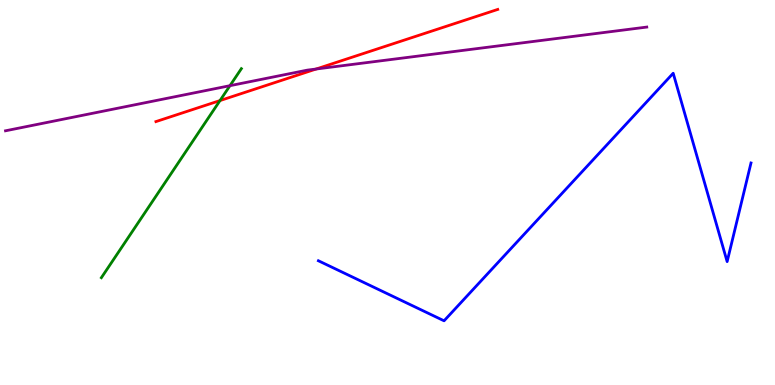[{'lines': ['blue', 'red'], 'intersections': []}, {'lines': ['green', 'red'], 'intersections': [{'x': 2.84, 'y': 7.39}]}, {'lines': ['purple', 'red'], 'intersections': [{'x': 4.08, 'y': 8.21}]}, {'lines': ['blue', 'green'], 'intersections': []}, {'lines': ['blue', 'purple'], 'intersections': []}, {'lines': ['green', 'purple'], 'intersections': [{'x': 2.97, 'y': 7.77}]}]